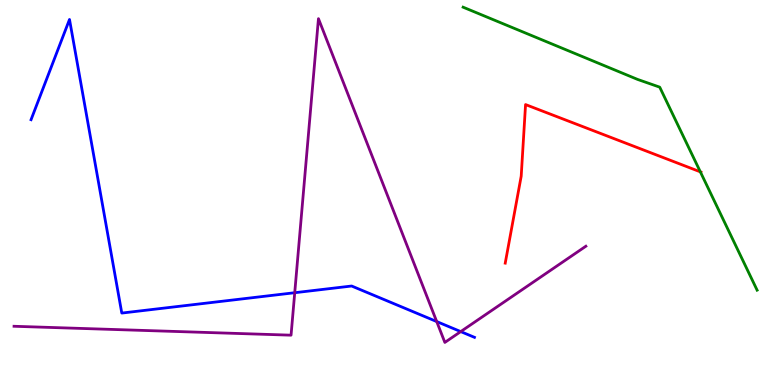[{'lines': ['blue', 'red'], 'intersections': []}, {'lines': ['green', 'red'], 'intersections': [{'x': 9.04, 'y': 5.54}]}, {'lines': ['purple', 'red'], 'intersections': []}, {'lines': ['blue', 'green'], 'intersections': []}, {'lines': ['blue', 'purple'], 'intersections': [{'x': 3.8, 'y': 2.4}, {'x': 5.63, 'y': 1.65}, {'x': 5.94, 'y': 1.39}]}, {'lines': ['green', 'purple'], 'intersections': []}]